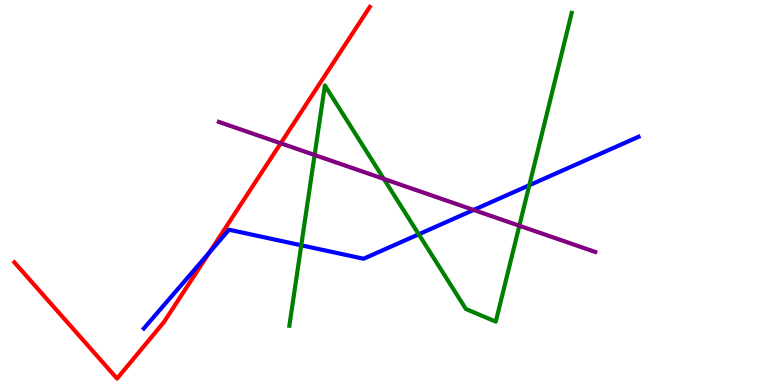[{'lines': ['blue', 'red'], 'intersections': [{'x': 2.7, 'y': 3.44}]}, {'lines': ['green', 'red'], 'intersections': []}, {'lines': ['purple', 'red'], 'intersections': [{'x': 3.62, 'y': 6.28}]}, {'lines': ['blue', 'green'], 'intersections': [{'x': 3.89, 'y': 3.63}, {'x': 5.4, 'y': 3.92}, {'x': 6.83, 'y': 5.19}]}, {'lines': ['blue', 'purple'], 'intersections': [{'x': 6.11, 'y': 4.55}]}, {'lines': ['green', 'purple'], 'intersections': [{'x': 4.06, 'y': 5.97}, {'x': 4.95, 'y': 5.35}, {'x': 6.7, 'y': 4.14}]}]